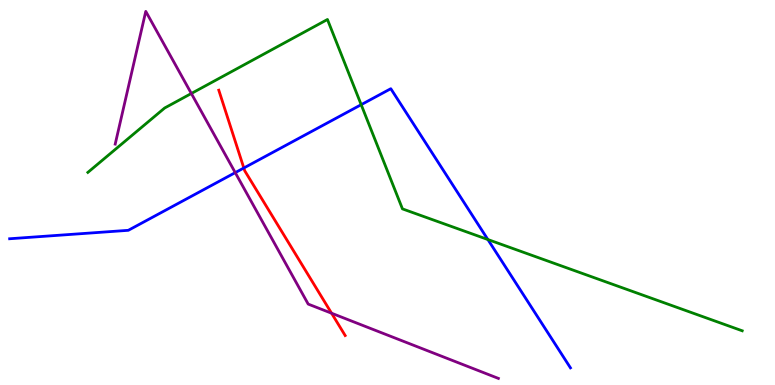[{'lines': ['blue', 'red'], 'intersections': [{'x': 3.15, 'y': 5.64}]}, {'lines': ['green', 'red'], 'intersections': []}, {'lines': ['purple', 'red'], 'intersections': [{'x': 4.28, 'y': 1.86}]}, {'lines': ['blue', 'green'], 'intersections': [{'x': 4.66, 'y': 7.28}, {'x': 6.3, 'y': 3.78}]}, {'lines': ['blue', 'purple'], 'intersections': [{'x': 3.04, 'y': 5.52}]}, {'lines': ['green', 'purple'], 'intersections': [{'x': 2.47, 'y': 7.57}]}]